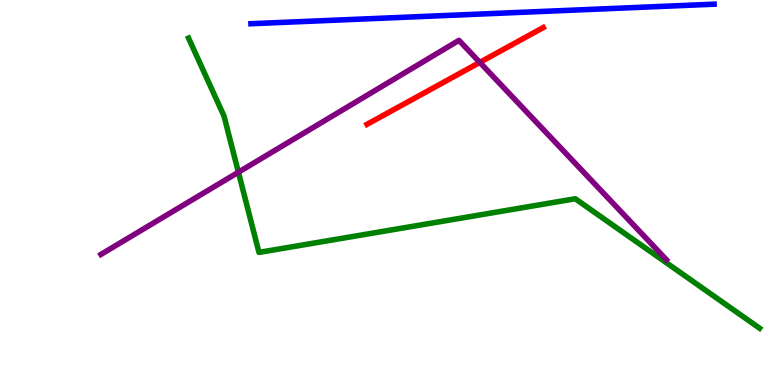[{'lines': ['blue', 'red'], 'intersections': []}, {'lines': ['green', 'red'], 'intersections': []}, {'lines': ['purple', 'red'], 'intersections': [{'x': 6.19, 'y': 8.38}]}, {'lines': ['blue', 'green'], 'intersections': []}, {'lines': ['blue', 'purple'], 'intersections': []}, {'lines': ['green', 'purple'], 'intersections': [{'x': 3.08, 'y': 5.53}]}]